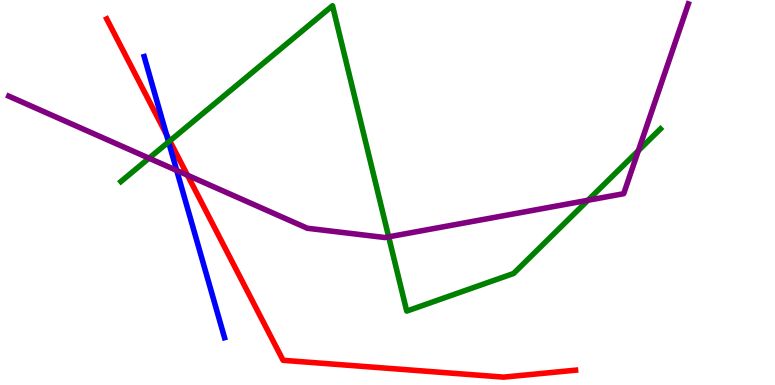[{'lines': ['blue', 'red'], 'intersections': [{'x': 2.15, 'y': 6.5}]}, {'lines': ['green', 'red'], 'intersections': [{'x': 2.19, 'y': 6.34}]}, {'lines': ['purple', 'red'], 'intersections': [{'x': 2.42, 'y': 5.45}]}, {'lines': ['blue', 'green'], 'intersections': [{'x': 2.18, 'y': 6.31}]}, {'lines': ['blue', 'purple'], 'intersections': [{'x': 2.28, 'y': 5.57}]}, {'lines': ['green', 'purple'], 'intersections': [{'x': 1.92, 'y': 5.89}, {'x': 5.02, 'y': 3.85}, {'x': 7.59, 'y': 4.8}, {'x': 8.24, 'y': 6.09}]}]